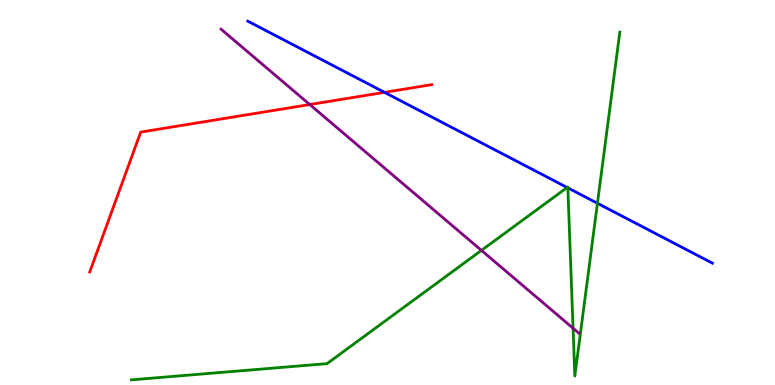[{'lines': ['blue', 'red'], 'intersections': [{'x': 4.96, 'y': 7.6}]}, {'lines': ['green', 'red'], 'intersections': []}, {'lines': ['purple', 'red'], 'intersections': [{'x': 4.0, 'y': 7.28}]}, {'lines': ['blue', 'green'], 'intersections': [{'x': 7.32, 'y': 5.13}, {'x': 7.33, 'y': 5.12}, {'x': 7.71, 'y': 4.72}]}, {'lines': ['blue', 'purple'], 'intersections': []}, {'lines': ['green', 'purple'], 'intersections': [{'x': 6.21, 'y': 3.5}, {'x': 7.39, 'y': 1.47}]}]